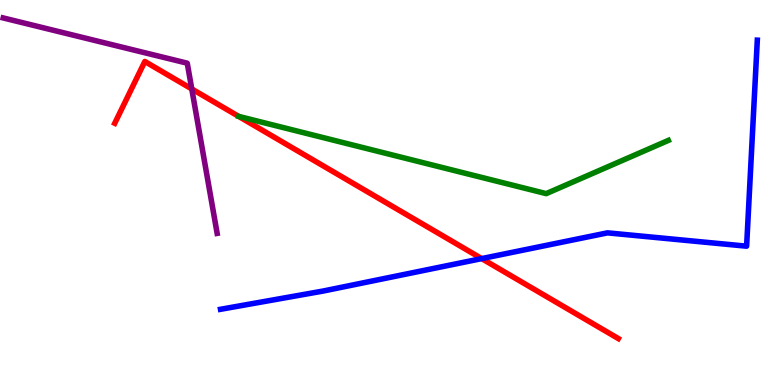[{'lines': ['blue', 'red'], 'intersections': [{'x': 6.22, 'y': 3.28}]}, {'lines': ['green', 'red'], 'intersections': []}, {'lines': ['purple', 'red'], 'intersections': [{'x': 2.47, 'y': 7.69}]}, {'lines': ['blue', 'green'], 'intersections': []}, {'lines': ['blue', 'purple'], 'intersections': []}, {'lines': ['green', 'purple'], 'intersections': []}]